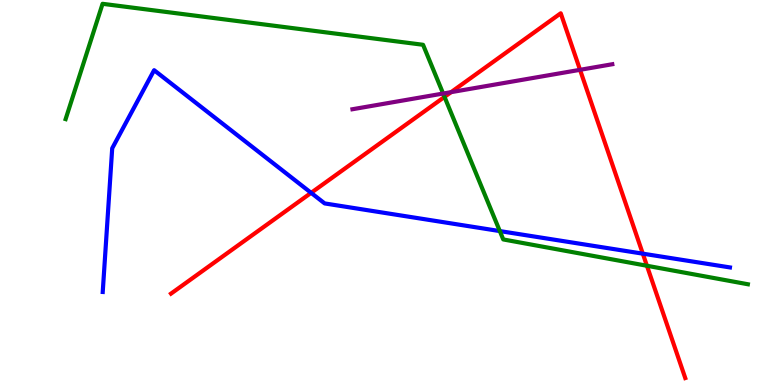[{'lines': ['blue', 'red'], 'intersections': [{'x': 4.01, 'y': 4.99}, {'x': 8.29, 'y': 3.41}]}, {'lines': ['green', 'red'], 'intersections': [{'x': 5.74, 'y': 7.48}, {'x': 8.35, 'y': 3.1}]}, {'lines': ['purple', 'red'], 'intersections': [{'x': 5.82, 'y': 7.61}, {'x': 7.48, 'y': 8.19}]}, {'lines': ['blue', 'green'], 'intersections': [{'x': 6.45, 'y': 4.0}]}, {'lines': ['blue', 'purple'], 'intersections': []}, {'lines': ['green', 'purple'], 'intersections': [{'x': 5.72, 'y': 7.57}]}]